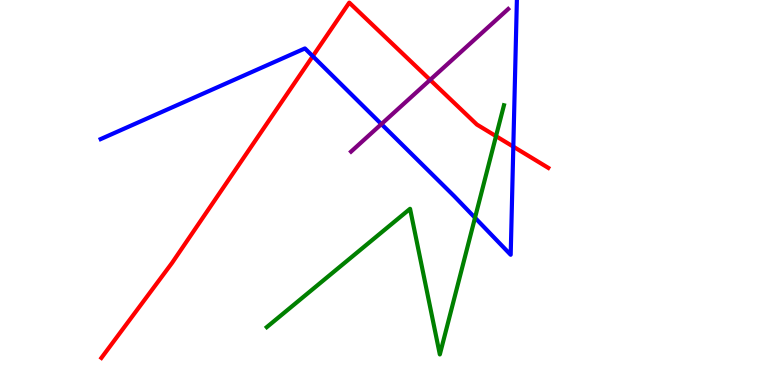[{'lines': ['blue', 'red'], 'intersections': [{'x': 4.04, 'y': 8.54}, {'x': 6.62, 'y': 6.19}]}, {'lines': ['green', 'red'], 'intersections': [{'x': 6.4, 'y': 6.46}]}, {'lines': ['purple', 'red'], 'intersections': [{'x': 5.55, 'y': 7.93}]}, {'lines': ['blue', 'green'], 'intersections': [{'x': 6.13, 'y': 4.34}]}, {'lines': ['blue', 'purple'], 'intersections': [{'x': 4.92, 'y': 6.78}]}, {'lines': ['green', 'purple'], 'intersections': []}]